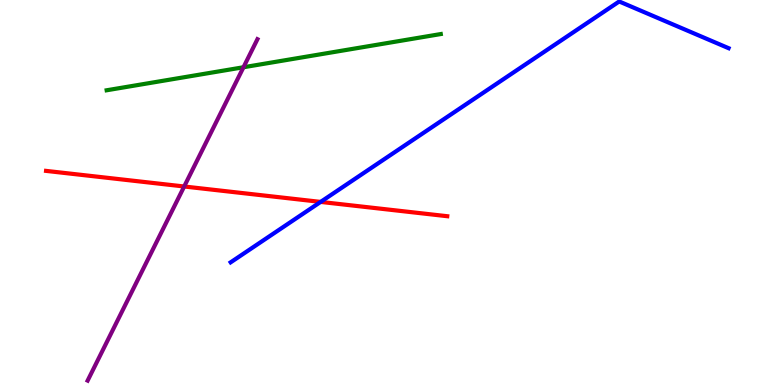[{'lines': ['blue', 'red'], 'intersections': [{'x': 4.14, 'y': 4.76}]}, {'lines': ['green', 'red'], 'intersections': []}, {'lines': ['purple', 'red'], 'intersections': [{'x': 2.38, 'y': 5.16}]}, {'lines': ['blue', 'green'], 'intersections': []}, {'lines': ['blue', 'purple'], 'intersections': []}, {'lines': ['green', 'purple'], 'intersections': [{'x': 3.14, 'y': 8.25}]}]